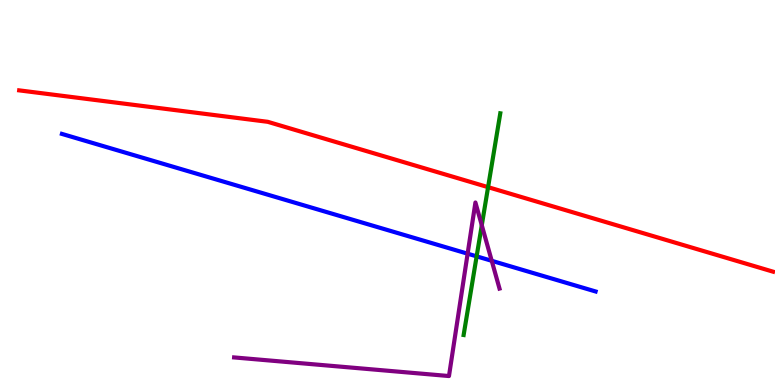[{'lines': ['blue', 'red'], 'intersections': []}, {'lines': ['green', 'red'], 'intersections': [{'x': 6.3, 'y': 5.14}]}, {'lines': ['purple', 'red'], 'intersections': []}, {'lines': ['blue', 'green'], 'intersections': [{'x': 6.15, 'y': 3.34}]}, {'lines': ['blue', 'purple'], 'intersections': [{'x': 6.03, 'y': 3.41}, {'x': 6.35, 'y': 3.23}]}, {'lines': ['green', 'purple'], 'intersections': [{'x': 6.22, 'y': 4.15}]}]